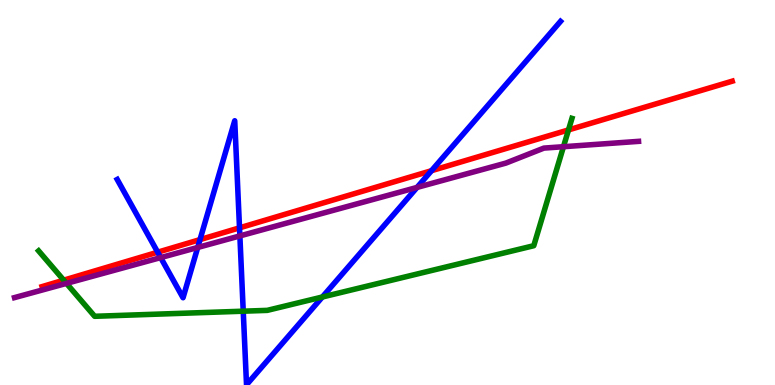[{'lines': ['blue', 'red'], 'intersections': [{'x': 2.03, 'y': 3.45}, {'x': 2.58, 'y': 3.78}, {'x': 3.09, 'y': 4.08}, {'x': 5.57, 'y': 5.57}]}, {'lines': ['green', 'red'], 'intersections': [{'x': 0.822, 'y': 2.72}, {'x': 7.34, 'y': 6.63}]}, {'lines': ['purple', 'red'], 'intersections': []}, {'lines': ['blue', 'green'], 'intersections': [{'x': 3.14, 'y': 1.92}, {'x': 4.16, 'y': 2.29}]}, {'lines': ['blue', 'purple'], 'intersections': [{'x': 2.07, 'y': 3.31}, {'x': 2.55, 'y': 3.57}, {'x': 3.1, 'y': 3.87}, {'x': 5.38, 'y': 5.13}]}, {'lines': ['green', 'purple'], 'intersections': [{'x': 0.858, 'y': 2.64}, {'x': 7.27, 'y': 6.19}]}]